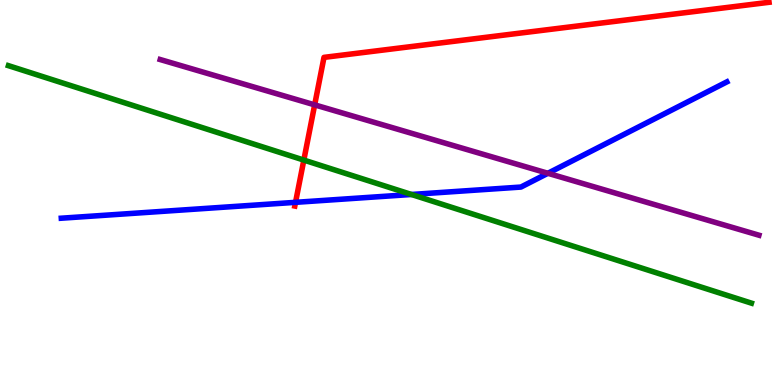[{'lines': ['blue', 'red'], 'intersections': [{'x': 3.81, 'y': 4.74}]}, {'lines': ['green', 'red'], 'intersections': [{'x': 3.92, 'y': 5.84}]}, {'lines': ['purple', 'red'], 'intersections': [{'x': 4.06, 'y': 7.28}]}, {'lines': ['blue', 'green'], 'intersections': [{'x': 5.31, 'y': 4.95}]}, {'lines': ['blue', 'purple'], 'intersections': [{'x': 7.07, 'y': 5.5}]}, {'lines': ['green', 'purple'], 'intersections': []}]